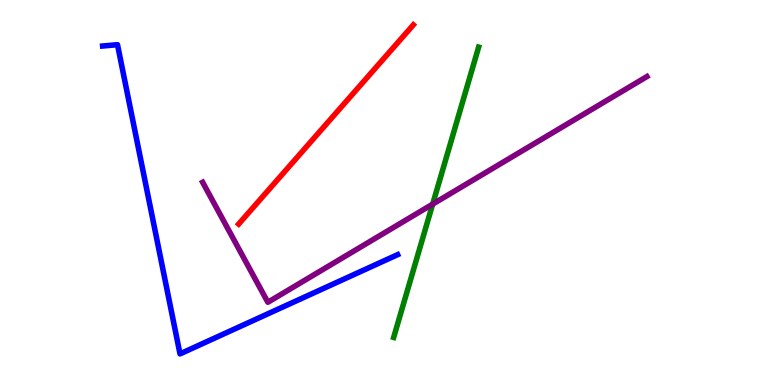[{'lines': ['blue', 'red'], 'intersections': []}, {'lines': ['green', 'red'], 'intersections': []}, {'lines': ['purple', 'red'], 'intersections': []}, {'lines': ['blue', 'green'], 'intersections': []}, {'lines': ['blue', 'purple'], 'intersections': []}, {'lines': ['green', 'purple'], 'intersections': [{'x': 5.58, 'y': 4.7}]}]